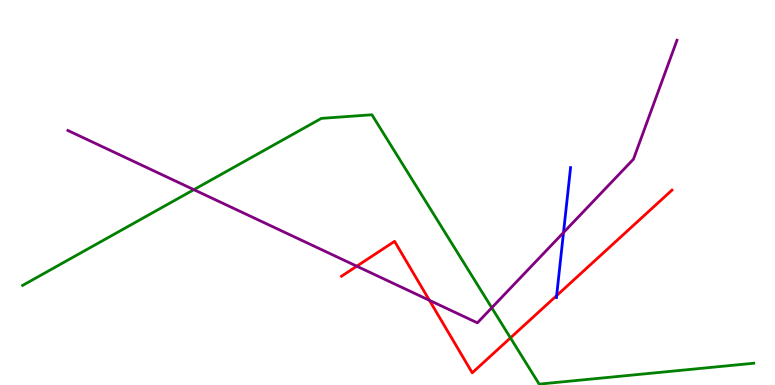[{'lines': ['blue', 'red'], 'intersections': [{'x': 7.18, 'y': 2.32}]}, {'lines': ['green', 'red'], 'intersections': [{'x': 6.59, 'y': 1.22}]}, {'lines': ['purple', 'red'], 'intersections': [{'x': 4.6, 'y': 3.09}, {'x': 5.54, 'y': 2.2}]}, {'lines': ['blue', 'green'], 'intersections': []}, {'lines': ['blue', 'purple'], 'intersections': [{'x': 7.27, 'y': 3.96}]}, {'lines': ['green', 'purple'], 'intersections': [{'x': 2.5, 'y': 5.07}, {'x': 6.35, 'y': 2.01}]}]